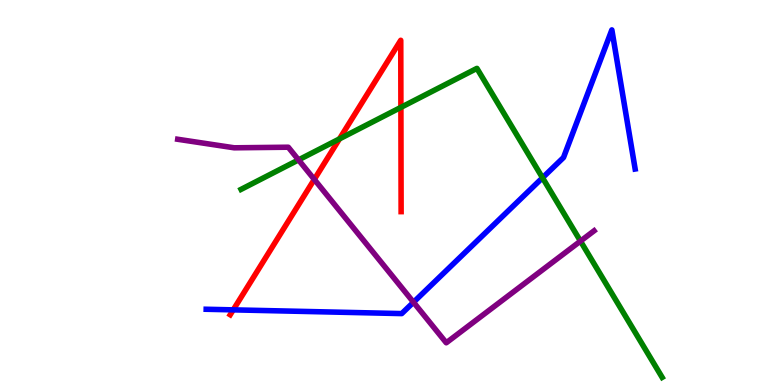[{'lines': ['blue', 'red'], 'intersections': [{'x': 3.01, 'y': 1.95}]}, {'lines': ['green', 'red'], 'intersections': [{'x': 4.38, 'y': 6.39}, {'x': 5.17, 'y': 7.21}]}, {'lines': ['purple', 'red'], 'intersections': [{'x': 4.06, 'y': 5.34}]}, {'lines': ['blue', 'green'], 'intersections': [{'x': 7.0, 'y': 5.38}]}, {'lines': ['blue', 'purple'], 'intersections': [{'x': 5.34, 'y': 2.15}]}, {'lines': ['green', 'purple'], 'intersections': [{'x': 3.85, 'y': 5.85}, {'x': 7.49, 'y': 3.74}]}]